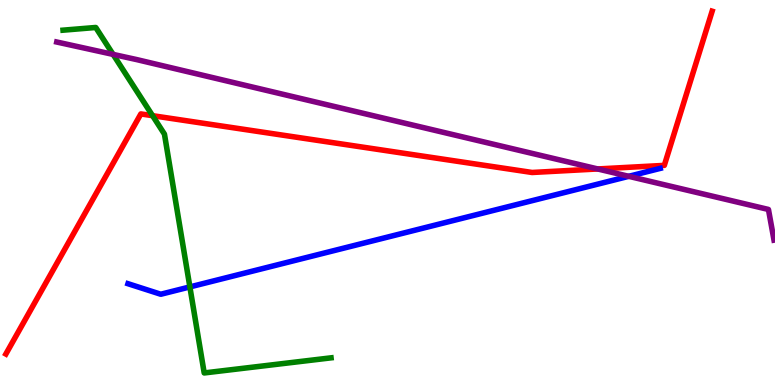[{'lines': ['blue', 'red'], 'intersections': []}, {'lines': ['green', 'red'], 'intersections': [{'x': 1.97, 'y': 7.0}]}, {'lines': ['purple', 'red'], 'intersections': [{'x': 7.71, 'y': 5.61}]}, {'lines': ['blue', 'green'], 'intersections': [{'x': 2.45, 'y': 2.55}]}, {'lines': ['blue', 'purple'], 'intersections': [{'x': 8.11, 'y': 5.42}]}, {'lines': ['green', 'purple'], 'intersections': [{'x': 1.46, 'y': 8.59}]}]